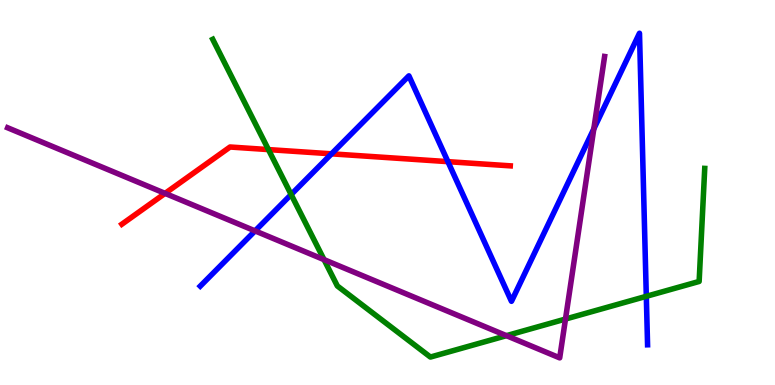[{'lines': ['blue', 'red'], 'intersections': [{'x': 4.28, 'y': 6.0}, {'x': 5.78, 'y': 5.8}]}, {'lines': ['green', 'red'], 'intersections': [{'x': 3.46, 'y': 6.11}]}, {'lines': ['purple', 'red'], 'intersections': [{'x': 2.13, 'y': 4.98}]}, {'lines': ['blue', 'green'], 'intersections': [{'x': 3.76, 'y': 4.95}, {'x': 8.34, 'y': 2.3}]}, {'lines': ['blue', 'purple'], 'intersections': [{'x': 3.29, 'y': 4.0}, {'x': 7.66, 'y': 6.65}]}, {'lines': ['green', 'purple'], 'intersections': [{'x': 4.18, 'y': 3.26}, {'x': 6.53, 'y': 1.28}, {'x': 7.3, 'y': 1.71}]}]